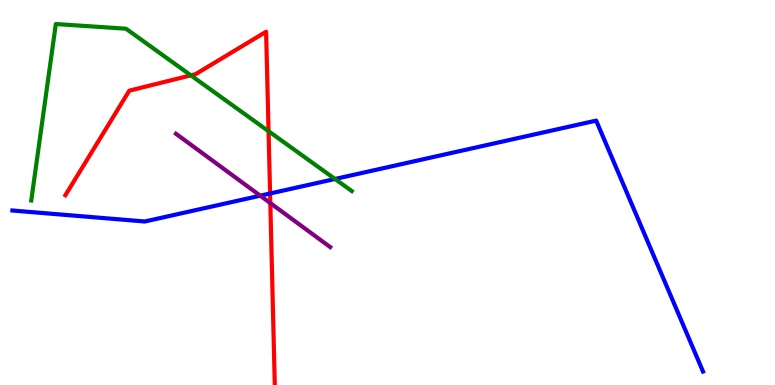[{'lines': ['blue', 'red'], 'intersections': [{'x': 3.48, 'y': 4.97}]}, {'lines': ['green', 'red'], 'intersections': [{'x': 2.46, 'y': 8.04}, {'x': 3.47, 'y': 6.59}]}, {'lines': ['purple', 'red'], 'intersections': [{'x': 3.49, 'y': 4.73}]}, {'lines': ['blue', 'green'], 'intersections': [{'x': 4.32, 'y': 5.35}]}, {'lines': ['blue', 'purple'], 'intersections': [{'x': 3.36, 'y': 4.92}]}, {'lines': ['green', 'purple'], 'intersections': []}]